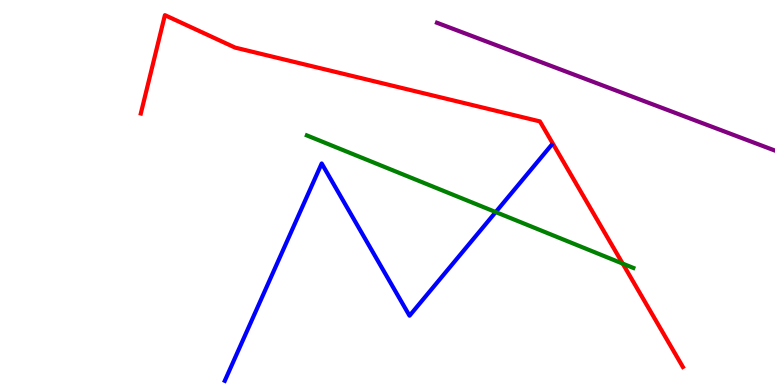[{'lines': ['blue', 'red'], 'intersections': []}, {'lines': ['green', 'red'], 'intersections': [{'x': 8.03, 'y': 3.15}]}, {'lines': ['purple', 'red'], 'intersections': []}, {'lines': ['blue', 'green'], 'intersections': [{'x': 6.4, 'y': 4.49}]}, {'lines': ['blue', 'purple'], 'intersections': []}, {'lines': ['green', 'purple'], 'intersections': []}]